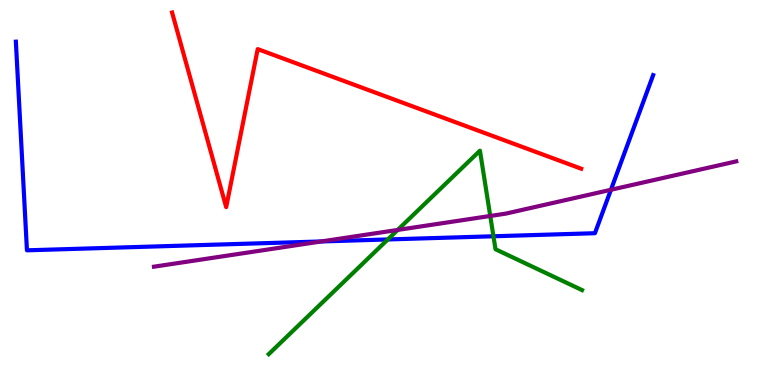[{'lines': ['blue', 'red'], 'intersections': []}, {'lines': ['green', 'red'], 'intersections': []}, {'lines': ['purple', 'red'], 'intersections': []}, {'lines': ['blue', 'green'], 'intersections': [{'x': 5.0, 'y': 3.78}, {'x': 6.37, 'y': 3.86}]}, {'lines': ['blue', 'purple'], 'intersections': [{'x': 4.15, 'y': 3.73}, {'x': 7.88, 'y': 5.07}]}, {'lines': ['green', 'purple'], 'intersections': [{'x': 5.13, 'y': 4.03}, {'x': 6.33, 'y': 4.39}]}]